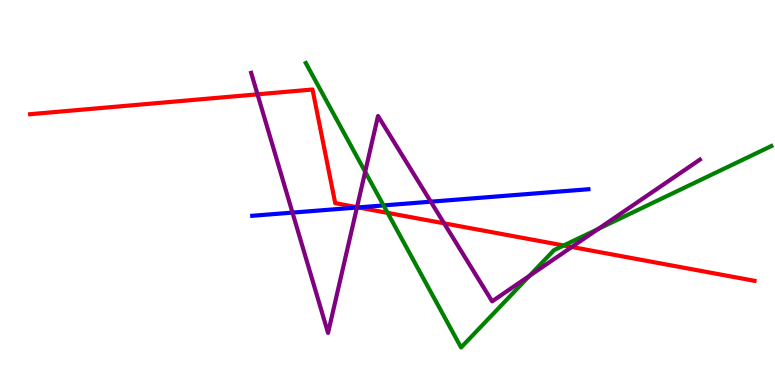[{'lines': ['blue', 'red'], 'intersections': [{'x': 4.62, 'y': 4.61}]}, {'lines': ['green', 'red'], 'intersections': [{'x': 5.0, 'y': 4.47}, {'x': 7.27, 'y': 3.62}]}, {'lines': ['purple', 'red'], 'intersections': [{'x': 3.32, 'y': 7.55}, {'x': 4.61, 'y': 4.62}, {'x': 5.73, 'y': 4.2}, {'x': 7.38, 'y': 3.58}]}, {'lines': ['blue', 'green'], 'intersections': [{'x': 4.95, 'y': 4.66}]}, {'lines': ['blue', 'purple'], 'intersections': [{'x': 3.77, 'y': 4.48}, {'x': 4.61, 'y': 4.61}, {'x': 5.56, 'y': 4.76}]}, {'lines': ['green', 'purple'], 'intersections': [{'x': 4.71, 'y': 5.54}, {'x': 6.83, 'y': 2.83}, {'x': 7.72, 'y': 4.05}]}]